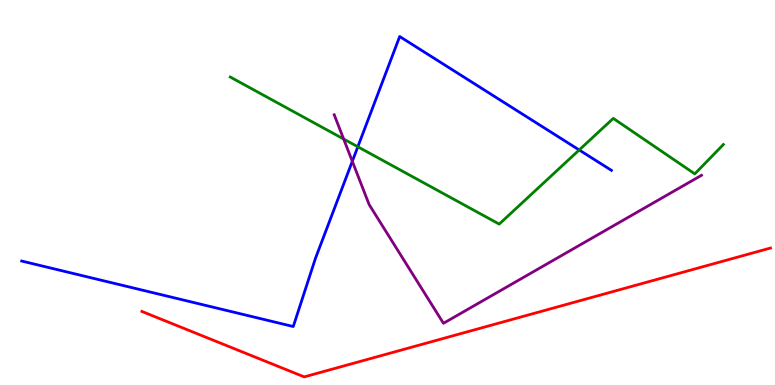[{'lines': ['blue', 'red'], 'intersections': []}, {'lines': ['green', 'red'], 'intersections': []}, {'lines': ['purple', 'red'], 'intersections': []}, {'lines': ['blue', 'green'], 'intersections': [{'x': 4.62, 'y': 6.19}, {'x': 7.47, 'y': 6.1}]}, {'lines': ['blue', 'purple'], 'intersections': [{'x': 4.55, 'y': 5.81}]}, {'lines': ['green', 'purple'], 'intersections': [{'x': 4.43, 'y': 6.39}]}]